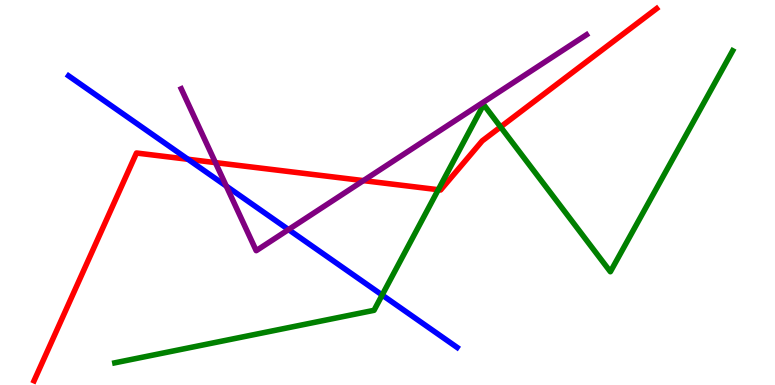[{'lines': ['blue', 'red'], 'intersections': [{'x': 2.42, 'y': 5.86}]}, {'lines': ['green', 'red'], 'intersections': [{'x': 5.65, 'y': 5.07}, {'x': 6.46, 'y': 6.7}]}, {'lines': ['purple', 'red'], 'intersections': [{'x': 2.78, 'y': 5.78}, {'x': 4.69, 'y': 5.31}]}, {'lines': ['blue', 'green'], 'intersections': [{'x': 4.93, 'y': 2.34}]}, {'lines': ['blue', 'purple'], 'intersections': [{'x': 2.92, 'y': 5.17}, {'x': 3.72, 'y': 4.04}]}, {'lines': ['green', 'purple'], 'intersections': []}]